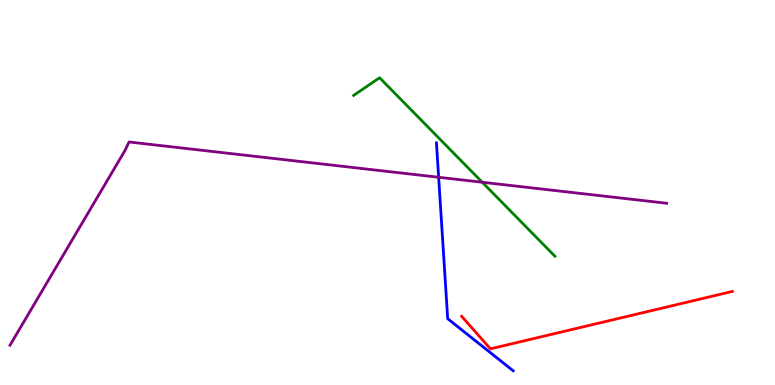[{'lines': ['blue', 'red'], 'intersections': []}, {'lines': ['green', 'red'], 'intersections': []}, {'lines': ['purple', 'red'], 'intersections': []}, {'lines': ['blue', 'green'], 'intersections': []}, {'lines': ['blue', 'purple'], 'intersections': [{'x': 5.66, 'y': 5.4}]}, {'lines': ['green', 'purple'], 'intersections': [{'x': 6.22, 'y': 5.27}]}]